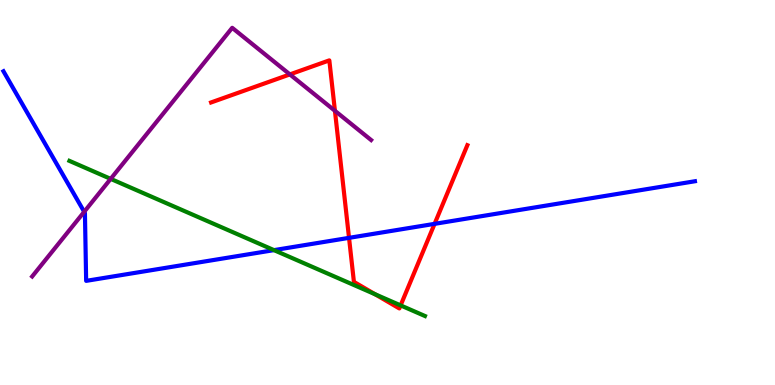[{'lines': ['blue', 'red'], 'intersections': [{'x': 4.5, 'y': 3.82}, {'x': 5.61, 'y': 4.19}]}, {'lines': ['green', 'red'], 'intersections': [{'x': 4.84, 'y': 2.36}, {'x': 5.17, 'y': 2.07}]}, {'lines': ['purple', 'red'], 'intersections': [{'x': 3.74, 'y': 8.07}, {'x': 4.32, 'y': 7.12}]}, {'lines': ['blue', 'green'], 'intersections': [{'x': 3.54, 'y': 3.5}]}, {'lines': ['blue', 'purple'], 'intersections': [{'x': 1.09, 'y': 4.5}]}, {'lines': ['green', 'purple'], 'intersections': [{'x': 1.43, 'y': 5.35}]}]